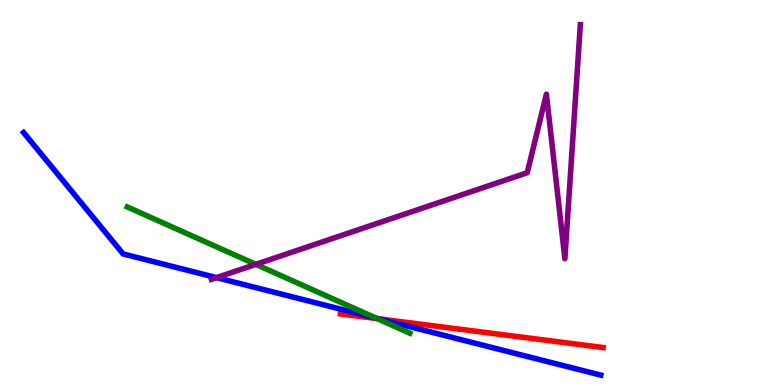[{'lines': ['blue', 'red'], 'intersections': [{'x': 4.89, 'y': 1.72}]}, {'lines': ['green', 'red'], 'intersections': [{'x': 4.87, 'y': 1.72}]}, {'lines': ['purple', 'red'], 'intersections': []}, {'lines': ['blue', 'green'], 'intersections': [{'x': 4.85, 'y': 1.74}]}, {'lines': ['blue', 'purple'], 'intersections': [{'x': 2.79, 'y': 2.79}]}, {'lines': ['green', 'purple'], 'intersections': [{'x': 3.3, 'y': 3.13}]}]